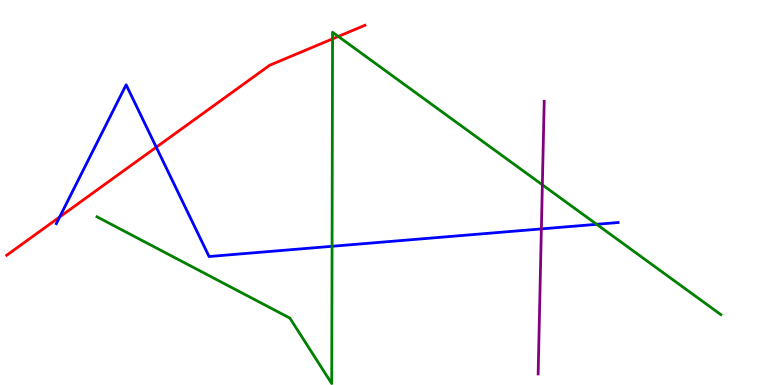[{'lines': ['blue', 'red'], 'intersections': [{'x': 0.77, 'y': 4.36}, {'x': 2.02, 'y': 6.18}]}, {'lines': ['green', 'red'], 'intersections': [{'x': 4.29, 'y': 8.99}, {'x': 4.37, 'y': 9.05}]}, {'lines': ['purple', 'red'], 'intersections': []}, {'lines': ['blue', 'green'], 'intersections': [{'x': 4.28, 'y': 3.6}, {'x': 7.7, 'y': 4.17}]}, {'lines': ['blue', 'purple'], 'intersections': [{'x': 6.99, 'y': 4.05}]}, {'lines': ['green', 'purple'], 'intersections': [{'x': 7.0, 'y': 5.2}]}]